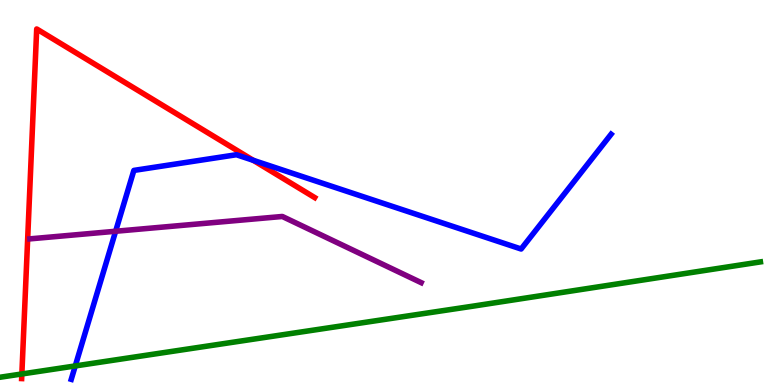[{'lines': ['blue', 'red'], 'intersections': [{'x': 3.27, 'y': 5.84}]}, {'lines': ['green', 'red'], 'intersections': [{'x': 0.282, 'y': 0.287}]}, {'lines': ['purple', 'red'], 'intersections': []}, {'lines': ['blue', 'green'], 'intersections': [{'x': 0.971, 'y': 0.495}]}, {'lines': ['blue', 'purple'], 'intersections': [{'x': 1.49, 'y': 3.99}]}, {'lines': ['green', 'purple'], 'intersections': []}]